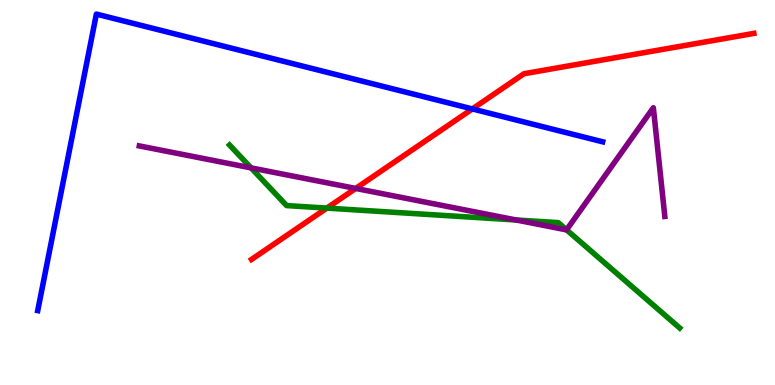[{'lines': ['blue', 'red'], 'intersections': [{'x': 6.09, 'y': 7.17}]}, {'lines': ['green', 'red'], 'intersections': [{'x': 4.22, 'y': 4.59}]}, {'lines': ['purple', 'red'], 'intersections': [{'x': 4.59, 'y': 5.11}]}, {'lines': ['blue', 'green'], 'intersections': []}, {'lines': ['blue', 'purple'], 'intersections': []}, {'lines': ['green', 'purple'], 'intersections': [{'x': 3.24, 'y': 5.64}, {'x': 6.66, 'y': 4.29}, {'x': 7.31, 'y': 4.03}]}]